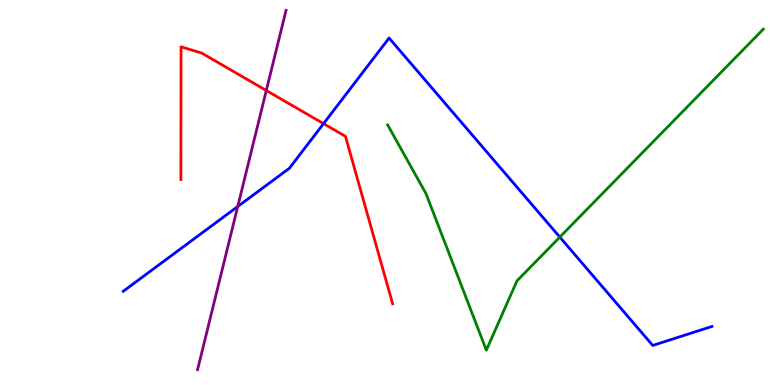[{'lines': ['blue', 'red'], 'intersections': [{'x': 4.17, 'y': 6.79}]}, {'lines': ['green', 'red'], 'intersections': []}, {'lines': ['purple', 'red'], 'intersections': [{'x': 3.44, 'y': 7.65}]}, {'lines': ['blue', 'green'], 'intersections': [{'x': 7.22, 'y': 3.84}]}, {'lines': ['blue', 'purple'], 'intersections': [{'x': 3.07, 'y': 4.64}]}, {'lines': ['green', 'purple'], 'intersections': []}]